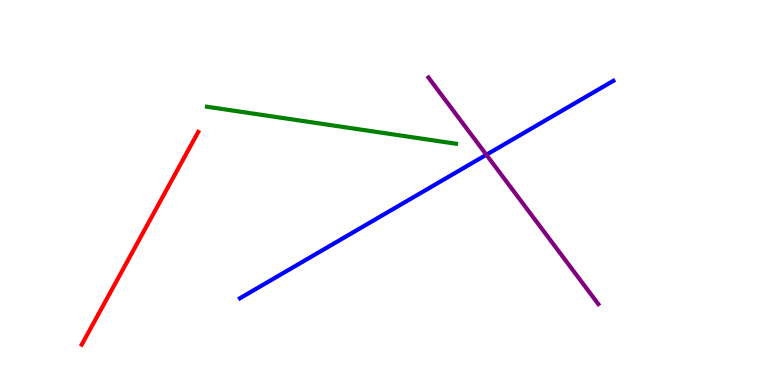[{'lines': ['blue', 'red'], 'intersections': []}, {'lines': ['green', 'red'], 'intersections': []}, {'lines': ['purple', 'red'], 'intersections': []}, {'lines': ['blue', 'green'], 'intersections': []}, {'lines': ['blue', 'purple'], 'intersections': [{'x': 6.28, 'y': 5.98}]}, {'lines': ['green', 'purple'], 'intersections': []}]